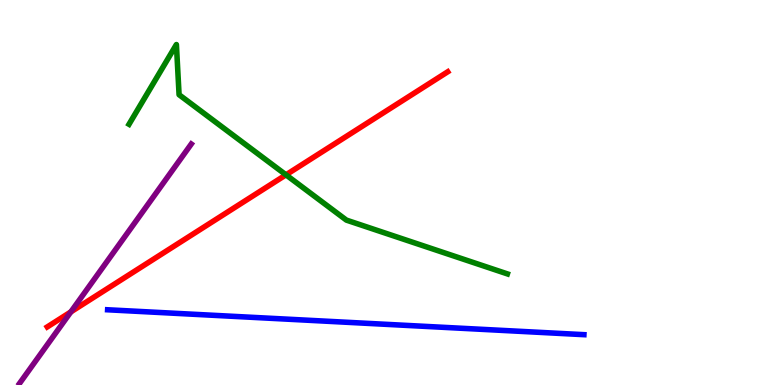[{'lines': ['blue', 'red'], 'intersections': []}, {'lines': ['green', 'red'], 'intersections': [{'x': 3.69, 'y': 5.46}]}, {'lines': ['purple', 'red'], 'intersections': [{'x': 0.914, 'y': 1.9}]}, {'lines': ['blue', 'green'], 'intersections': []}, {'lines': ['blue', 'purple'], 'intersections': []}, {'lines': ['green', 'purple'], 'intersections': []}]